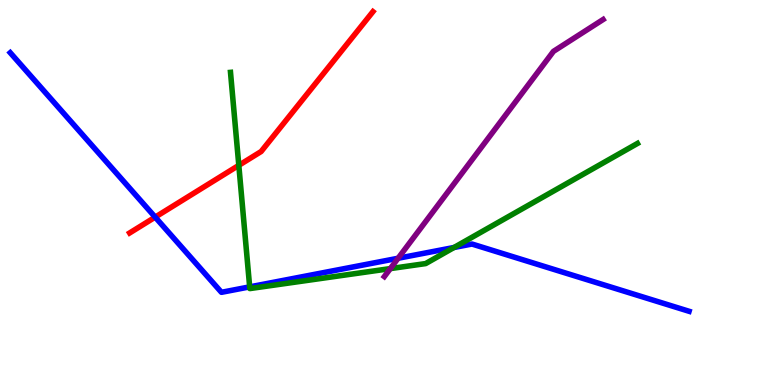[{'lines': ['blue', 'red'], 'intersections': [{'x': 2.0, 'y': 4.36}]}, {'lines': ['green', 'red'], 'intersections': [{'x': 3.08, 'y': 5.71}]}, {'lines': ['purple', 'red'], 'intersections': []}, {'lines': ['blue', 'green'], 'intersections': [{'x': 3.22, 'y': 2.55}, {'x': 5.86, 'y': 3.57}]}, {'lines': ['blue', 'purple'], 'intersections': [{'x': 5.14, 'y': 3.29}]}, {'lines': ['green', 'purple'], 'intersections': [{'x': 5.04, 'y': 3.02}]}]